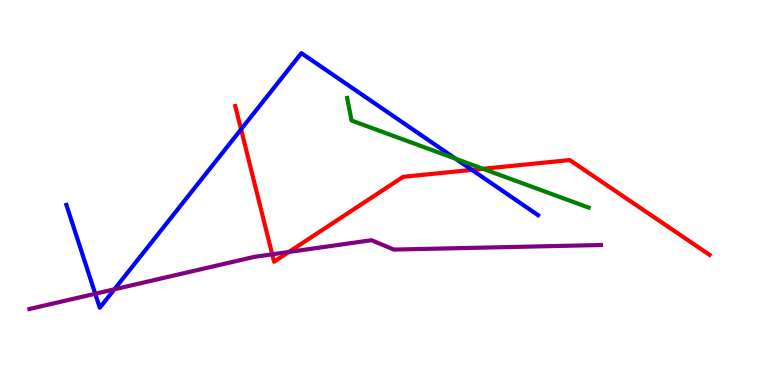[{'lines': ['blue', 'red'], 'intersections': [{'x': 3.11, 'y': 6.64}, {'x': 6.09, 'y': 5.59}]}, {'lines': ['green', 'red'], 'intersections': [{'x': 6.23, 'y': 5.62}]}, {'lines': ['purple', 'red'], 'intersections': [{'x': 3.51, 'y': 3.39}, {'x': 3.73, 'y': 3.46}]}, {'lines': ['blue', 'green'], 'intersections': [{'x': 5.88, 'y': 5.88}]}, {'lines': ['blue', 'purple'], 'intersections': [{'x': 1.23, 'y': 2.37}, {'x': 1.48, 'y': 2.49}]}, {'lines': ['green', 'purple'], 'intersections': []}]